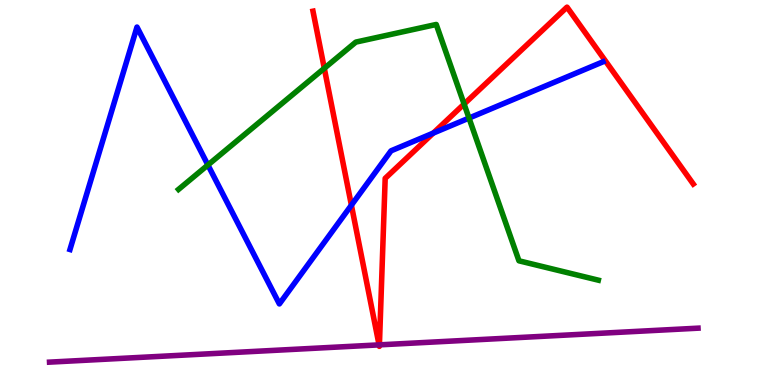[{'lines': ['blue', 'red'], 'intersections': [{'x': 4.53, 'y': 4.67}, {'x': 5.59, 'y': 6.54}]}, {'lines': ['green', 'red'], 'intersections': [{'x': 4.18, 'y': 8.23}, {'x': 5.99, 'y': 7.3}]}, {'lines': ['purple', 'red'], 'intersections': [{'x': 4.89, 'y': 1.04}, {'x': 4.9, 'y': 1.04}]}, {'lines': ['blue', 'green'], 'intersections': [{'x': 2.68, 'y': 5.71}, {'x': 6.05, 'y': 6.93}]}, {'lines': ['blue', 'purple'], 'intersections': []}, {'lines': ['green', 'purple'], 'intersections': []}]